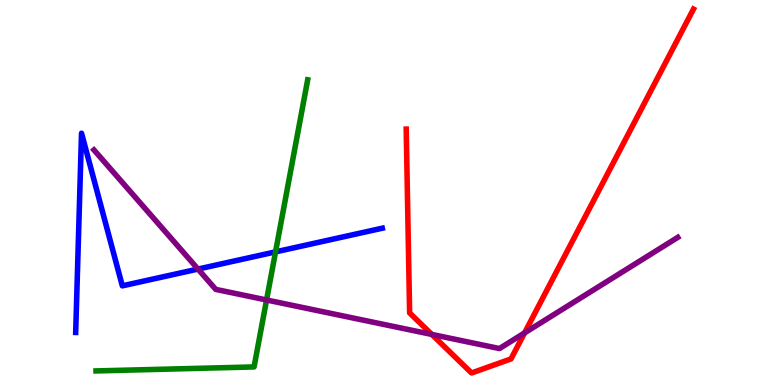[{'lines': ['blue', 'red'], 'intersections': []}, {'lines': ['green', 'red'], 'intersections': []}, {'lines': ['purple', 'red'], 'intersections': [{'x': 5.57, 'y': 1.31}, {'x': 6.77, 'y': 1.35}]}, {'lines': ['blue', 'green'], 'intersections': [{'x': 3.56, 'y': 3.46}]}, {'lines': ['blue', 'purple'], 'intersections': [{'x': 2.55, 'y': 3.01}]}, {'lines': ['green', 'purple'], 'intersections': [{'x': 3.44, 'y': 2.21}]}]